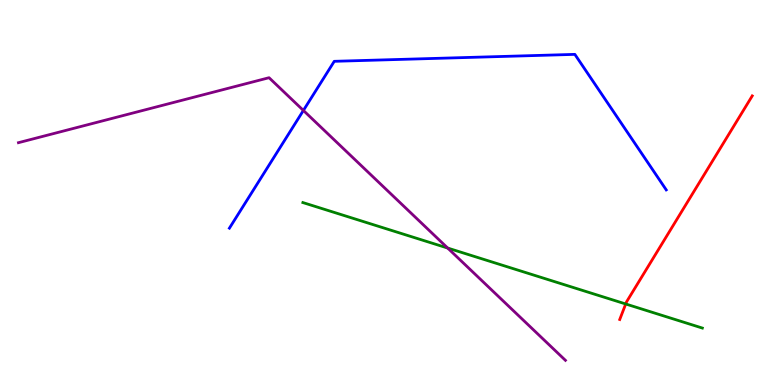[{'lines': ['blue', 'red'], 'intersections': []}, {'lines': ['green', 'red'], 'intersections': [{'x': 8.07, 'y': 2.1}]}, {'lines': ['purple', 'red'], 'intersections': []}, {'lines': ['blue', 'green'], 'intersections': []}, {'lines': ['blue', 'purple'], 'intersections': [{'x': 3.91, 'y': 7.13}]}, {'lines': ['green', 'purple'], 'intersections': [{'x': 5.78, 'y': 3.56}]}]